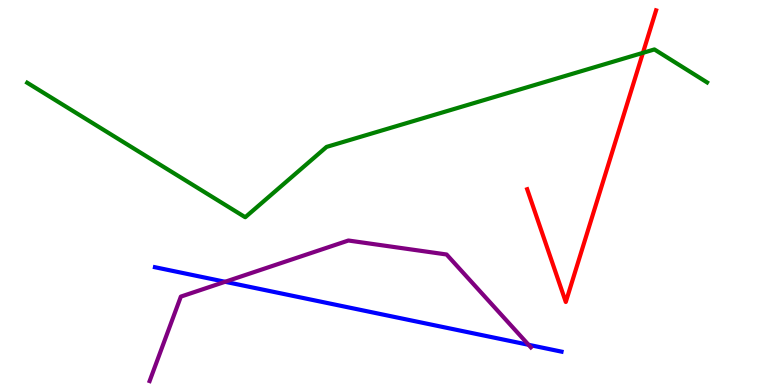[{'lines': ['blue', 'red'], 'intersections': []}, {'lines': ['green', 'red'], 'intersections': [{'x': 8.3, 'y': 8.63}]}, {'lines': ['purple', 'red'], 'intersections': []}, {'lines': ['blue', 'green'], 'intersections': []}, {'lines': ['blue', 'purple'], 'intersections': [{'x': 2.9, 'y': 2.68}, {'x': 6.82, 'y': 1.04}]}, {'lines': ['green', 'purple'], 'intersections': []}]